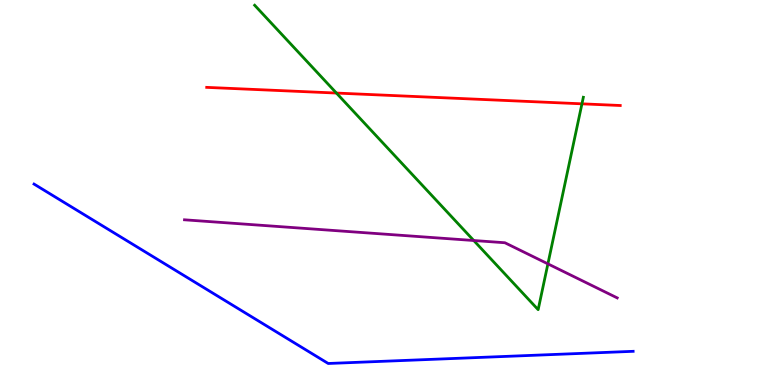[{'lines': ['blue', 'red'], 'intersections': []}, {'lines': ['green', 'red'], 'intersections': [{'x': 4.34, 'y': 7.58}, {'x': 7.51, 'y': 7.3}]}, {'lines': ['purple', 'red'], 'intersections': []}, {'lines': ['blue', 'green'], 'intersections': []}, {'lines': ['blue', 'purple'], 'intersections': []}, {'lines': ['green', 'purple'], 'intersections': [{'x': 6.11, 'y': 3.75}, {'x': 7.07, 'y': 3.15}]}]